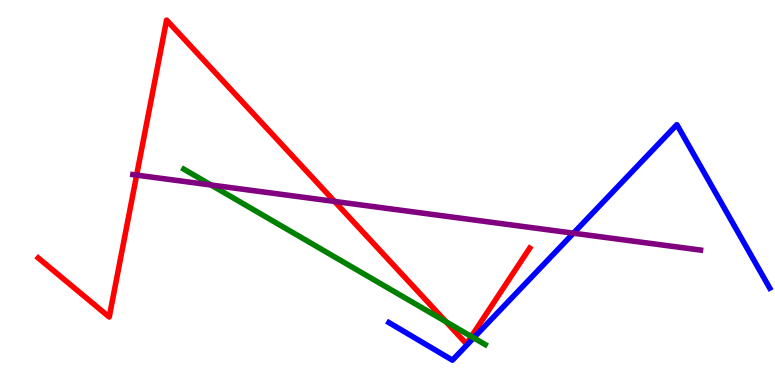[{'lines': ['blue', 'red'], 'intersections': []}, {'lines': ['green', 'red'], 'intersections': [{'x': 5.75, 'y': 1.64}, {'x': 6.08, 'y': 1.26}]}, {'lines': ['purple', 'red'], 'intersections': [{'x': 1.76, 'y': 5.45}, {'x': 4.32, 'y': 4.77}]}, {'lines': ['blue', 'green'], 'intersections': [{'x': 6.11, 'y': 1.22}]}, {'lines': ['blue', 'purple'], 'intersections': [{'x': 7.4, 'y': 3.94}]}, {'lines': ['green', 'purple'], 'intersections': [{'x': 2.72, 'y': 5.19}]}]